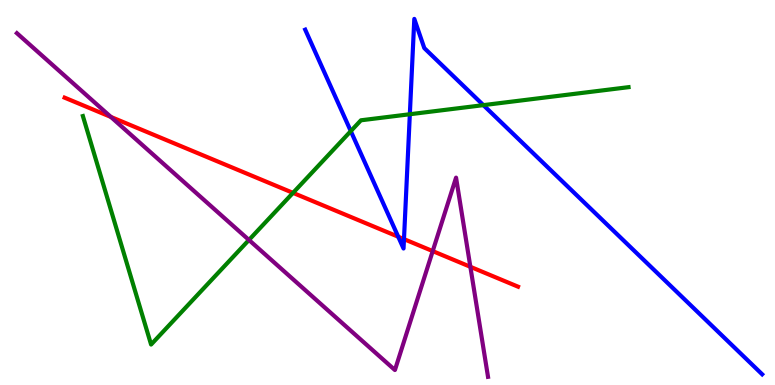[{'lines': ['blue', 'red'], 'intersections': [{'x': 5.14, 'y': 3.85}, {'x': 5.21, 'y': 3.79}]}, {'lines': ['green', 'red'], 'intersections': [{'x': 3.78, 'y': 4.99}]}, {'lines': ['purple', 'red'], 'intersections': [{'x': 1.43, 'y': 6.96}, {'x': 5.58, 'y': 3.48}, {'x': 6.07, 'y': 3.07}]}, {'lines': ['blue', 'green'], 'intersections': [{'x': 4.53, 'y': 6.59}, {'x': 5.29, 'y': 7.03}, {'x': 6.24, 'y': 7.27}]}, {'lines': ['blue', 'purple'], 'intersections': []}, {'lines': ['green', 'purple'], 'intersections': [{'x': 3.21, 'y': 3.77}]}]